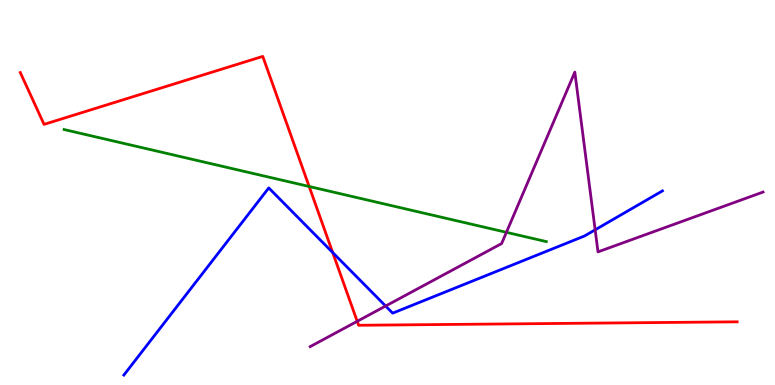[{'lines': ['blue', 'red'], 'intersections': [{'x': 4.29, 'y': 3.44}]}, {'lines': ['green', 'red'], 'intersections': [{'x': 3.99, 'y': 5.16}]}, {'lines': ['purple', 'red'], 'intersections': [{'x': 4.61, 'y': 1.65}]}, {'lines': ['blue', 'green'], 'intersections': []}, {'lines': ['blue', 'purple'], 'intersections': [{'x': 4.98, 'y': 2.05}, {'x': 7.68, 'y': 4.03}]}, {'lines': ['green', 'purple'], 'intersections': [{'x': 6.53, 'y': 3.97}]}]